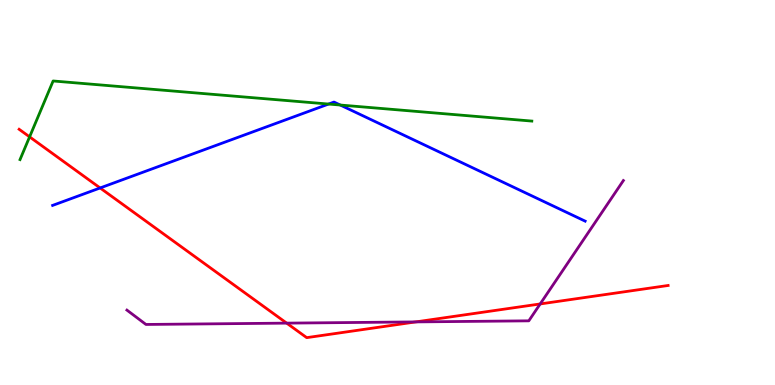[{'lines': ['blue', 'red'], 'intersections': [{'x': 1.29, 'y': 5.12}]}, {'lines': ['green', 'red'], 'intersections': [{'x': 0.382, 'y': 6.44}]}, {'lines': ['purple', 'red'], 'intersections': [{'x': 3.7, 'y': 1.61}, {'x': 5.36, 'y': 1.64}, {'x': 6.97, 'y': 2.11}]}, {'lines': ['blue', 'green'], 'intersections': [{'x': 4.24, 'y': 7.3}, {'x': 4.39, 'y': 7.27}]}, {'lines': ['blue', 'purple'], 'intersections': []}, {'lines': ['green', 'purple'], 'intersections': []}]